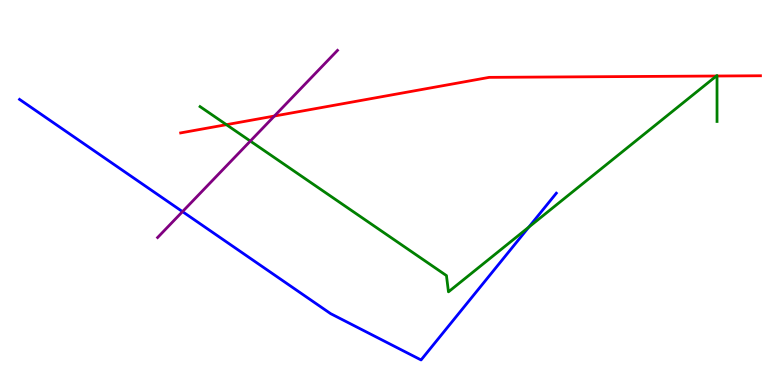[{'lines': ['blue', 'red'], 'intersections': []}, {'lines': ['green', 'red'], 'intersections': [{'x': 2.92, 'y': 6.76}, {'x': 9.24, 'y': 8.03}, {'x': 9.25, 'y': 8.03}]}, {'lines': ['purple', 'red'], 'intersections': [{'x': 3.54, 'y': 6.99}]}, {'lines': ['blue', 'green'], 'intersections': [{'x': 6.82, 'y': 4.1}]}, {'lines': ['blue', 'purple'], 'intersections': [{'x': 2.35, 'y': 4.5}]}, {'lines': ['green', 'purple'], 'intersections': [{'x': 3.23, 'y': 6.34}]}]